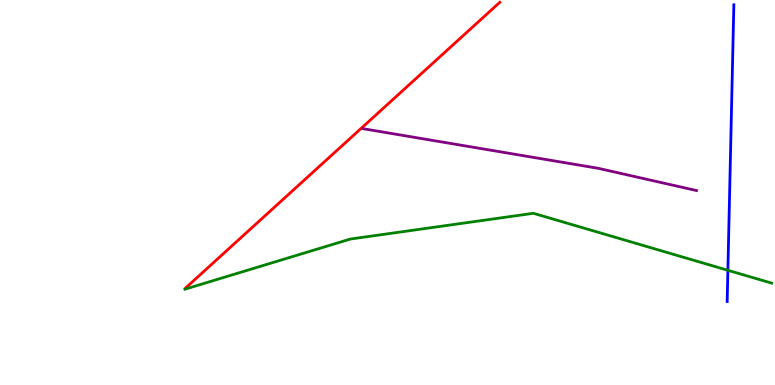[{'lines': ['blue', 'red'], 'intersections': []}, {'lines': ['green', 'red'], 'intersections': []}, {'lines': ['purple', 'red'], 'intersections': []}, {'lines': ['blue', 'green'], 'intersections': [{'x': 9.39, 'y': 2.98}]}, {'lines': ['blue', 'purple'], 'intersections': []}, {'lines': ['green', 'purple'], 'intersections': []}]